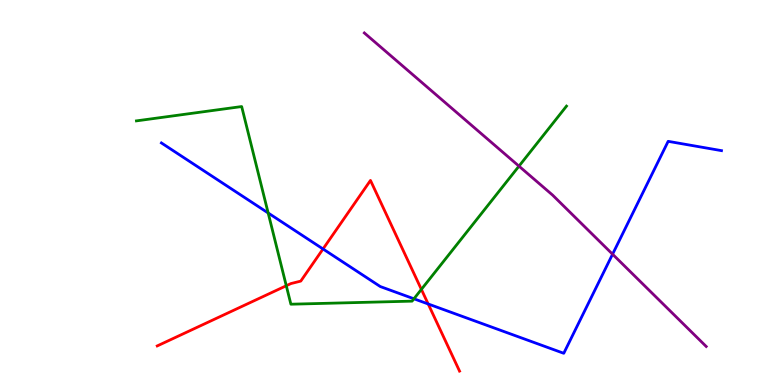[{'lines': ['blue', 'red'], 'intersections': [{'x': 4.17, 'y': 3.53}, {'x': 5.53, 'y': 2.1}]}, {'lines': ['green', 'red'], 'intersections': [{'x': 3.69, 'y': 2.58}, {'x': 5.44, 'y': 2.48}]}, {'lines': ['purple', 'red'], 'intersections': []}, {'lines': ['blue', 'green'], 'intersections': [{'x': 3.46, 'y': 4.47}, {'x': 5.34, 'y': 2.24}]}, {'lines': ['blue', 'purple'], 'intersections': [{'x': 7.9, 'y': 3.4}]}, {'lines': ['green', 'purple'], 'intersections': [{'x': 6.7, 'y': 5.68}]}]